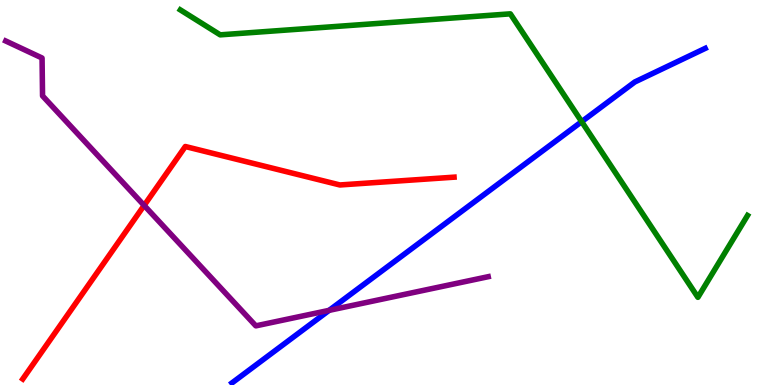[{'lines': ['blue', 'red'], 'intersections': []}, {'lines': ['green', 'red'], 'intersections': []}, {'lines': ['purple', 'red'], 'intersections': [{'x': 1.86, 'y': 4.66}]}, {'lines': ['blue', 'green'], 'intersections': [{'x': 7.51, 'y': 6.84}]}, {'lines': ['blue', 'purple'], 'intersections': [{'x': 4.25, 'y': 1.94}]}, {'lines': ['green', 'purple'], 'intersections': []}]